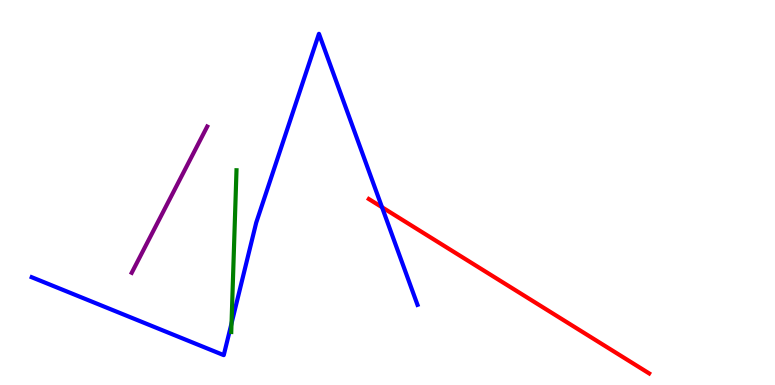[{'lines': ['blue', 'red'], 'intersections': [{'x': 4.93, 'y': 4.62}]}, {'lines': ['green', 'red'], 'intersections': []}, {'lines': ['purple', 'red'], 'intersections': []}, {'lines': ['blue', 'green'], 'intersections': [{'x': 2.99, 'y': 1.6}]}, {'lines': ['blue', 'purple'], 'intersections': []}, {'lines': ['green', 'purple'], 'intersections': []}]